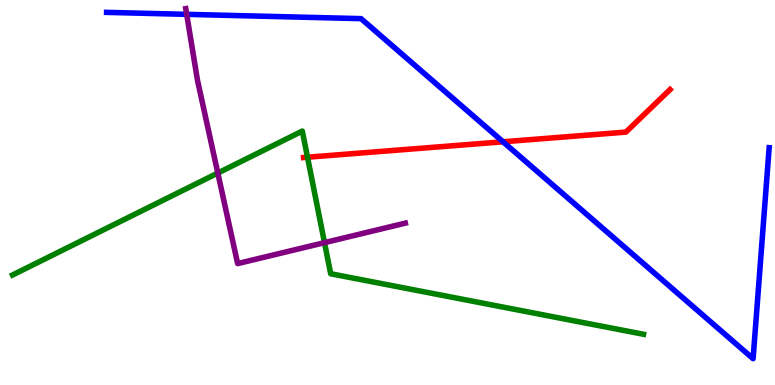[{'lines': ['blue', 'red'], 'intersections': [{'x': 6.49, 'y': 6.32}]}, {'lines': ['green', 'red'], 'intersections': [{'x': 3.97, 'y': 5.92}]}, {'lines': ['purple', 'red'], 'intersections': []}, {'lines': ['blue', 'green'], 'intersections': []}, {'lines': ['blue', 'purple'], 'intersections': [{'x': 2.41, 'y': 9.63}]}, {'lines': ['green', 'purple'], 'intersections': [{'x': 2.81, 'y': 5.51}, {'x': 4.19, 'y': 3.7}]}]